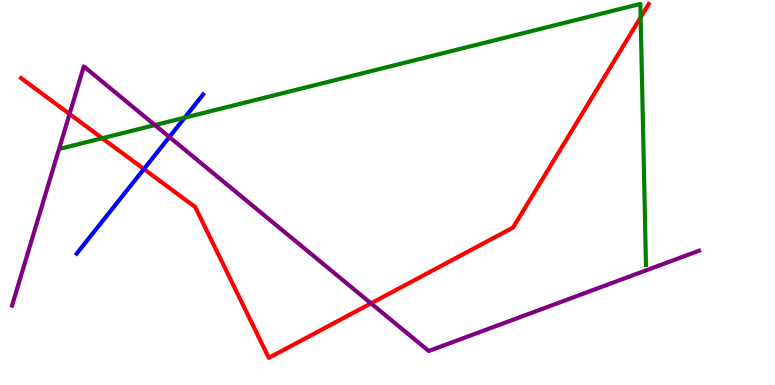[{'lines': ['blue', 'red'], 'intersections': [{'x': 1.86, 'y': 5.61}]}, {'lines': ['green', 'red'], 'intersections': [{'x': 1.32, 'y': 6.41}, {'x': 8.27, 'y': 9.55}]}, {'lines': ['purple', 'red'], 'intersections': [{'x': 0.897, 'y': 7.04}, {'x': 4.79, 'y': 2.12}]}, {'lines': ['blue', 'green'], 'intersections': [{'x': 2.38, 'y': 6.94}]}, {'lines': ['blue', 'purple'], 'intersections': [{'x': 2.19, 'y': 6.44}]}, {'lines': ['green', 'purple'], 'intersections': [{'x': 2.0, 'y': 6.75}]}]